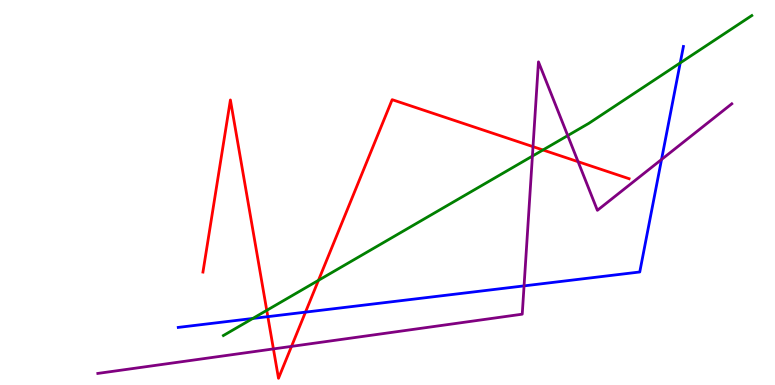[{'lines': ['blue', 'red'], 'intersections': [{'x': 3.46, 'y': 1.78}, {'x': 3.94, 'y': 1.89}]}, {'lines': ['green', 'red'], 'intersections': [{'x': 3.44, 'y': 1.94}, {'x': 4.11, 'y': 2.72}, {'x': 7.01, 'y': 6.1}]}, {'lines': ['purple', 'red'], 'intersections': [{'x': 3.53, 'y': 0.937}, {'x': 3.76, 'y': 1.0}, {'x': 6.88, 'y': 6.19}, {'x': 7.46, 'y': 5.8}]}, {'lines': ['blue', 'green'], 'intersections': [{'x': 3.26, 'y': 1.73}, {'x': 8.78, 'y': 8.37}]}, {'lines': ['blue', 'purple'], 'intersections': [{'x': 6.76, 'y': 2.57}, {'x': 8.54, 'y': 5.86}]}, {'lines': ['green', 'purple'], 'intersections': [{'x': 6.87, 'y': 5.95}, {'x': 7.33, 'y': 6.48}]}]